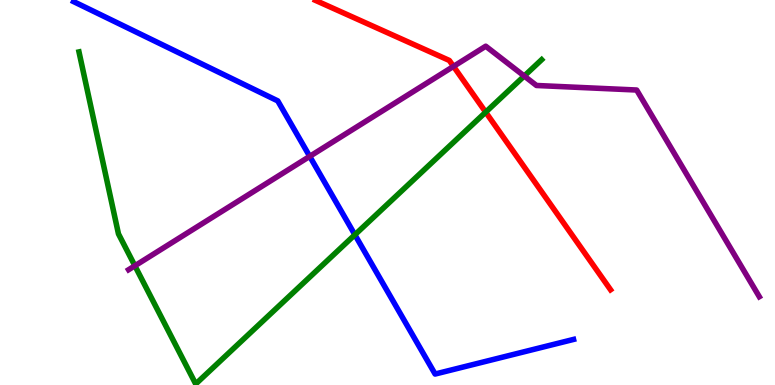[{'lines': ['blue', 'red'], 'intersections': []}, {'lines': ['green', 'red'], 'intersections': [{'x': 6.27, 'y': 7.09}]}, {'lines': ['purple', 'red'], 'intersections': [{'x': 5.85, 'y': 8.28}]}, {'lines': ['blue', 'green'], 'intersections': [{'x': 4.58, 'y': 3.9}]}, {'lines': ['blue', 'purple'], 'intersections': [{'x': 4.0, 'y': 5.94}]}, {'lines': ['green', 'purple'], 'intersections': [{'x': 1.74, 'y': 3.1}, {'x': 6.76, 'y': 8.03}]}]